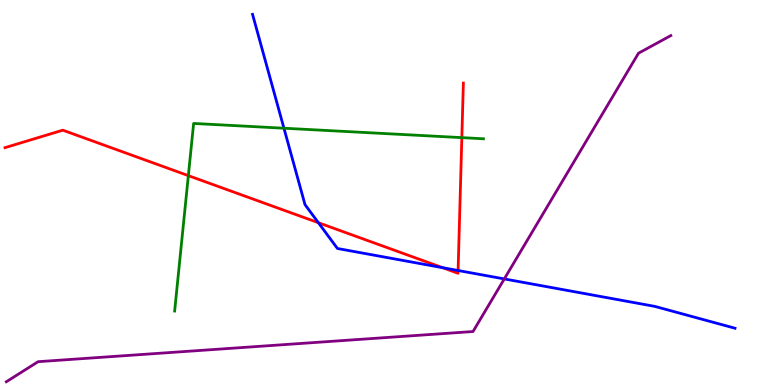[{'lines': ['blue', 'red'], 'intersections': [{'x': 4.11, 'y': 4.22}, {'x': 5.71, 'y': 3.05}, {'x': 5.91, 'y': 2.97}]}, {'lines': ['green', 'red'], 'intersections': [{'x': 2.43, 'y': 5.44}, {'x': 5.96, 'y': 6.43}]}, {'lines': ['purple', 'red'], 'intersections': []}, {'lines': ['blue', 'green'], 'intersections': [{'x': 3.66, 'y': 6.67}]}, {'lines': ['blue', 'purple'], 'intersections': [{'x': 6.51, 'y': 2.76}]}, {'lines': ['green', 'purple'], 'intersections': []}]